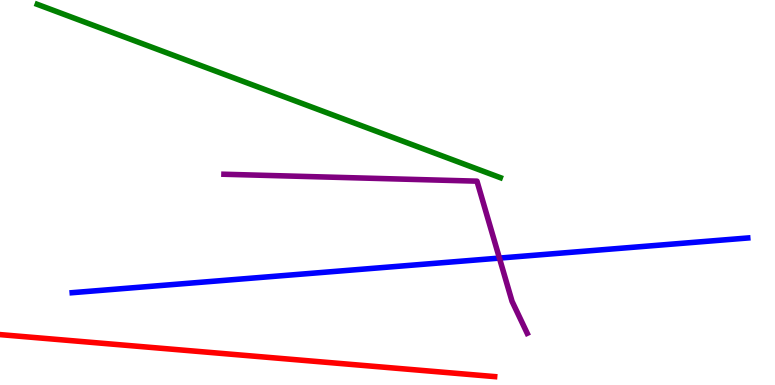[{'lines': ['blue', 'red'], 'intersections': []}, {'lines': ['green', 'red'], 'intersections': []}, {'lines': ['purple', 'red'], 'intersections': []}, {'lines': ['blue', 'green'], 'intersections': []}, {'lines': ['blue', 'purple'], 'intersections': [{'x': 6.44, 'y': 3.3}]}, {'lines': ['green', 'purple'], 'intersections': []}]